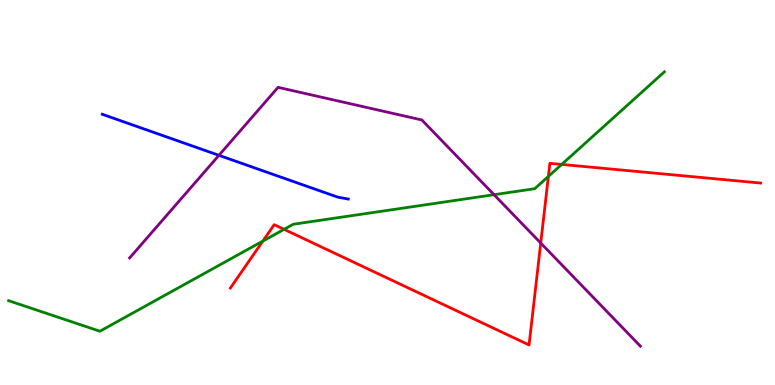[{'lines': ['blue', 'red'], 'intersections': []}, {'lines': ['green', 'red'], 'intersections': [{'x': 3.39, 'y': 3.74}, {'x': 3.67, 'y': 4.04}, {'x': 7.08, 'y': 5.42}, {'x': 7.25, 'y': 5.73}]}, {'lines': ['purple', 'red'], 'intersections': [{'x': 6.98, 'y': 3.69}]}, {'lines': ['blue', 'green'], 'intersections': []}, {'lines': ['blue', 'purple'], 'intersections': [{'x': 2.82, 'y': 5.97}]}, {'lines': ['green', 'purple'], 'intersections': [{'x': 6.37, 'y': 4.94}]}]